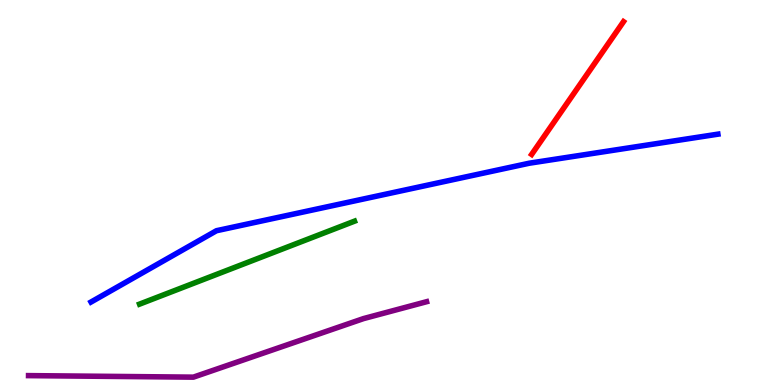[{'lines': ['blue', 'red'], 'intersections': []}, {'lines': ['green', 'red'], 'intersections': []}, {'lines': ['purple', 'red'], 'intersections': []}, {'lines': ['blue', 'green'], 'intersections': []}, {'lines': ['blue', 'purple'], 'intersections': []}, {'lines': ['green', 'purple'], 'intersections': []}]